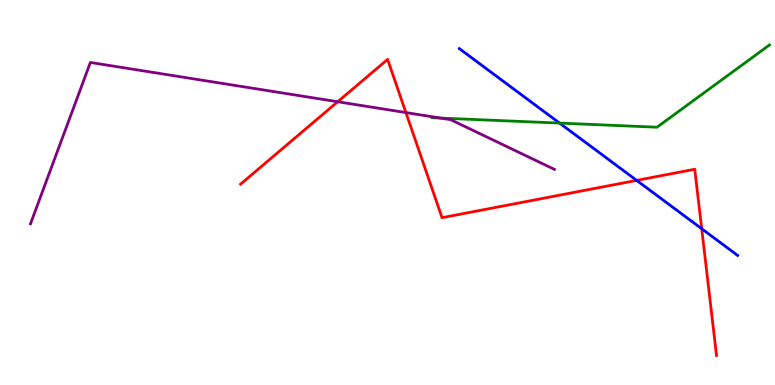[{'lines': ['blue', 'red'], 'intersections': [{'x': 8.21, 'y': 5.31}, {'x': 9.05, 'y': 4.06}]}, {'lines': ['green', 'red'], 'intersections': []}, {'lines': ['purple', 'red'], 'intersections': [{'x': 4.36, 'y': 7.36}, {'x': 5.24, 'y': 7.08}]}, {'lines': ['blue', 'green'], 'intersections': [{'x': 7.22, 'y': 6.8}]}, {'lines': ['blue', 'purple'], 'intersections': []}, {'lines': ['green', 'purple'], 'intersections': [{'x': 5.68, 'y': 6.93}]}]